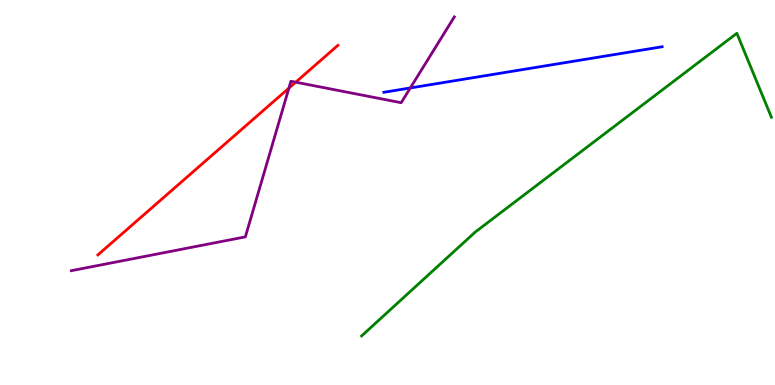[{'lines': ['blue', 'red'], 'intersections': []}, {'lines': ['green', 'red'], 'intersections': []}, {'lines': ['purple', 'red'], 'intersections': [{'x': 3.73, 'y': 7.71}, {'x': 3.82, 'y': 7.87}]}, {'lines': ['blue', 'green'], 'intersections': []}, {'lines': ['blue', 'purple'], 'intersections': [{'x': 5.29, 'y': 7.72}]}, {'lines': ['green', 'purple'], 'intersections': []}]